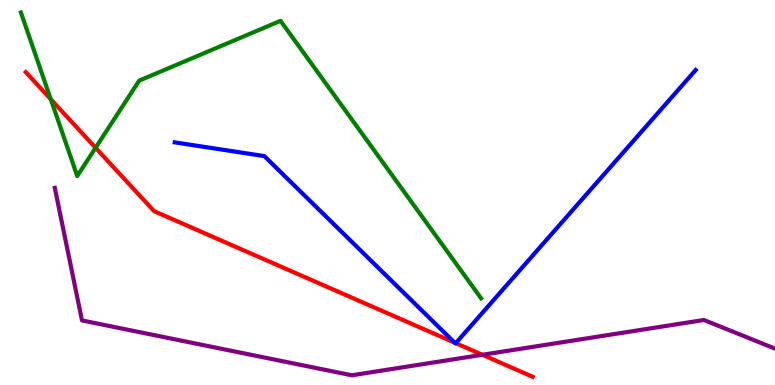[{'lines': ['blue', 'red'], 'intersections': [{'x': 5.87, 'y': 1.1}, {'x': 5.88, 'y': 1.09}]}, {'lines': ['green', 'red'], 'intersections': [{'x': 0.655, 'y': 7.42}, {'x': 1.23, 'y': 6.16}]}, {'lines': ['purple', 'red'], 'intersections': [{'x': 6.22, 'y': 0.785}]}, {'lines': ['blue', 'green'], 'intersections': []}, {'lines': ['blue', 'purple'], 'intersections': []}, {'lines': ['green', 'purple'], 'intersections': []}]